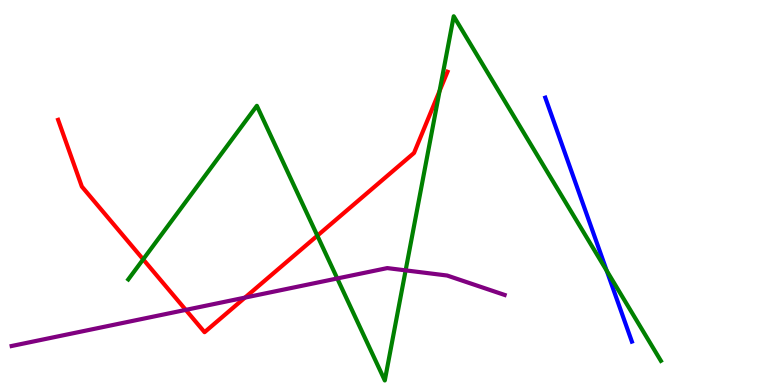[{'lines': ['blue', 'red'], 'intersections': []}, {'lines': ['green', 'red'], 'intersections': [{'x': 1.85, 'y': 3.26}, {'x': 4.09, 'y': 3.88}, {'x': 5.67, 'y': 7.64}]}, {'lines': ['purple', 'red'], 'intersections': [{'x': 2.4, 'y': 1.95}, {'x': 3.16, 'y': 2.27}]}, {'lines': ['blue', 'green'], 'intersections': [{'x': 7.83, 'y': 2.97}]}, {'lines': ['blue', 'purple'], 'intersections': []}, {'lines': ['green', 'purple'], 'intersections': [{'x': 4.35, 'y': 2.77}, {'x': 5.23, 'y': 2.98}]}]